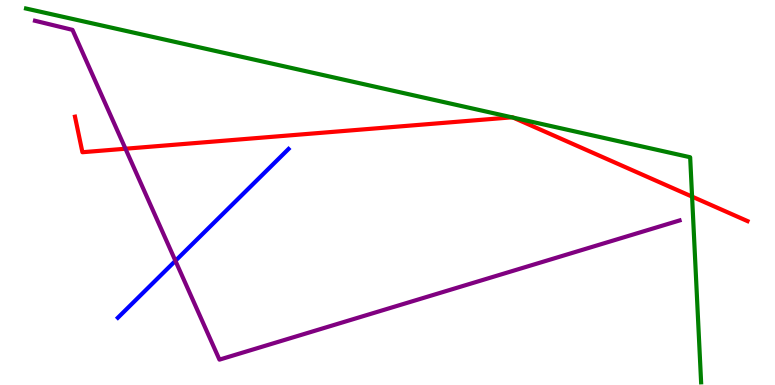[{'lines': ['blue', 'red'], 'intersections': []}, {'lines': ['green', 'red'], 'intersections': [{'x': 6.6, 'y': 6.95}, {'x': 6.62, 'y': 6.94}, {'x': 8.93, 'y': 4.89}]}, {'lines': ['purple', 'red'], 'intersections': [{'x': 1.62, 'y': 6.14}]}, {'lines': ['blue', 'green'], 'intersections': []}, {'lines': ['blue', 'purple'], 'intersections': [{'x': 2.26, 'y': 3.23}]}, {'lines': ['green', 'purple'], 'intersections': []}]